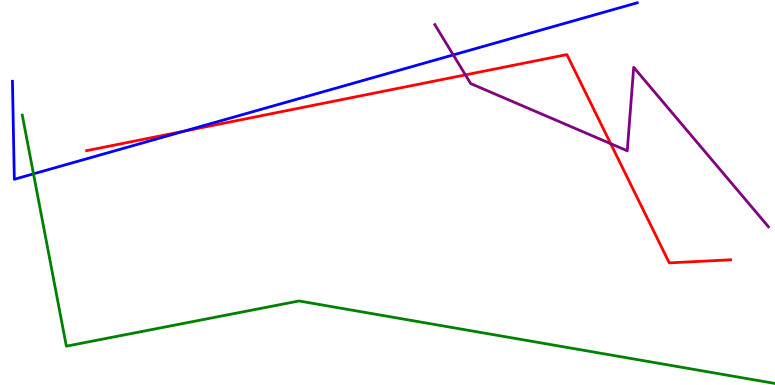[{'lines': ['blue', 'red'], 'intersections': [{'x': 2.38, 'y': 6.59}]}, {'lines': ['green', 'red'], 'intersections': []}, {'lines': ['purple', 'red'], 'intersections': [{'x': 6.01, 'y': 8.05}, {'x': 7.88, 'y': 6.27}]}, {'lines': ['blue', 'green'], 'intersections': [{'x': 0.432, 'y': 5.48}]}, {'lines': ['blue', 'purple'], 'intersections': [{'x': 5.85, 'y': 8.57}]}, {'lines': ['green', 'purple'], 'intersections': []}]